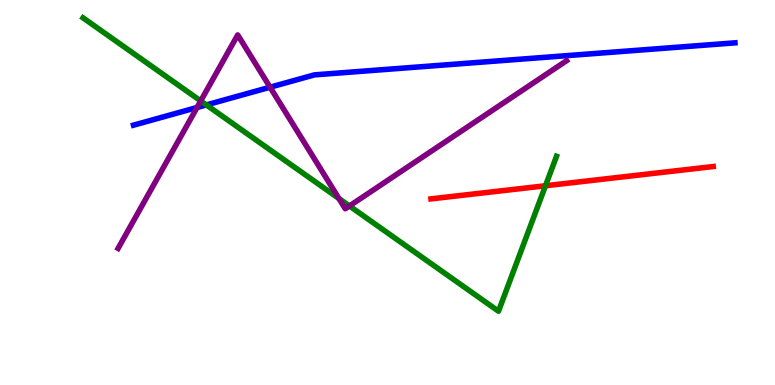[{'lines': ['blue', 'red'], 'intersections': []}, {'lines': ['green', 'red'], 'intersections': [{'x': 7.04, 'y': 5.18}]}, {'lines': ['purple', 'red'], 'intersections': []}, {'lines': ['blue', 'green'], 'intersections': [{'x': 2.66, 'y': 7.27}]}, {'lines': ['blue', 'purple'], 'intersections': [{'x': 2.54, 'y': 7.21}, {'x': 3.48, 'y': 7.73}]}, {'lines': ['green', 'purple'], 'intersections': [{'x': 2.59, 'y': 7.38}, {'x': 4.37, 'y': 4.84}, {'x': 4.51, 'y': 4.65}]}]